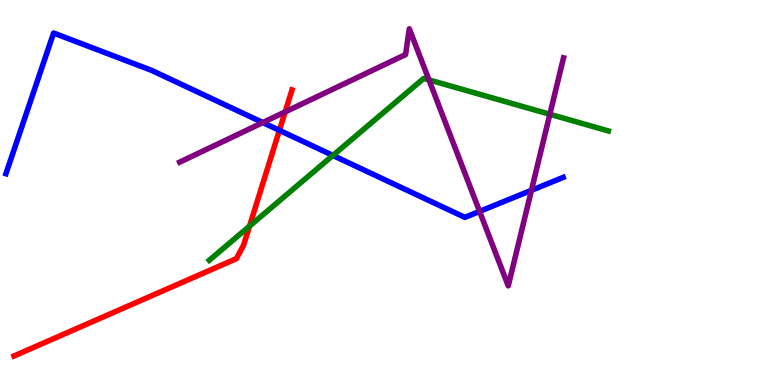[{'lines': ['blue', 'red'], 'intersections': [{'x': 3.61, 'y': 6.61}]}, {'lines': ['green', 'red'], 'intersections': [{'x': 3.22, 'y': 4.13}]}, {'lines': ['purple', 'red'], 'intersections': [{'x': 3.68, 'y': 7.09}]}, {'lines': ['blue', 'green'], 'intersections': [{'x': 4.3, 'y': 5.96}]}, {'lines': ['blue', 'purple'], 'intersections': [{'x': 3.39, 'y': 6.82}, {'x': 6.19, 'y': 4.51}, {'x': 6.86, 'y': 5.06}]}, {'lines': ['green', 'purple'], 'intersections': [{'x': 5.53, 'y': 7.93}, {'x': 7.09, 'y': 7.03}]}]